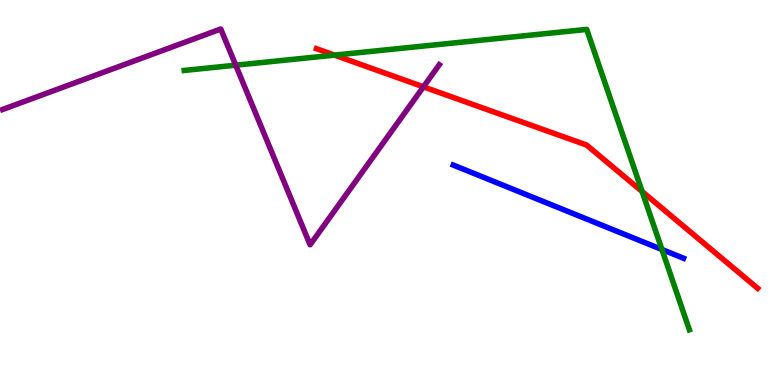[{'lines': ['blue', 'red'], 'intersections': []}, {'lines': ['green', 'red'], 'intersections': [{'x': 4.32, 'y': 8.57}, {'x': 8.29, 'y': 5.02}]}, {'lines': ['purple', 'red'], 'intersections': [{'x': 5.46, 'y': 7.74}]}, {'lines': ['blue', 'green'], 'intersections': [{'x': 8.54, 'y': 3.52}]}, {'lines': ['blue', 'purple'], 'intersections': []}, {'lines': ['green', 'purple'], 'intersections': [{'x': 3.04, 'y': 8.31}]}]